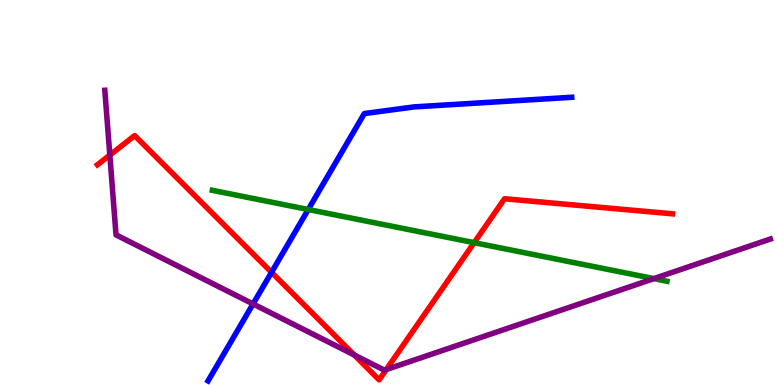[{'lines': ['blue', 'red'], 'intersections': [{'x': 3.5, 'y': 2.93}]}, {'lines': ['green', 'red'], 'intersections': [{'x': 6.12, 'y': 3.7}]}, {'lines': ['purple', 'red'], 'intersections': [{'x': 1.42, 'y': 5.97}, {'x': 4.57, 'y': 0.781}, {'x': 4.98, 'y': 0.401}]}, {'lines': ['blue', 'green'], 'intersections': [{'x': 3.98, 'y': 4.56}]}, {'lines': ['blue', 'purple'], 'intersections': [{'x': 3.27, 'y': 2.11}]}, {'lines': ['green', 'purple'], 'intersections': [{'x': 8.44, 'y': 2.76}]}]